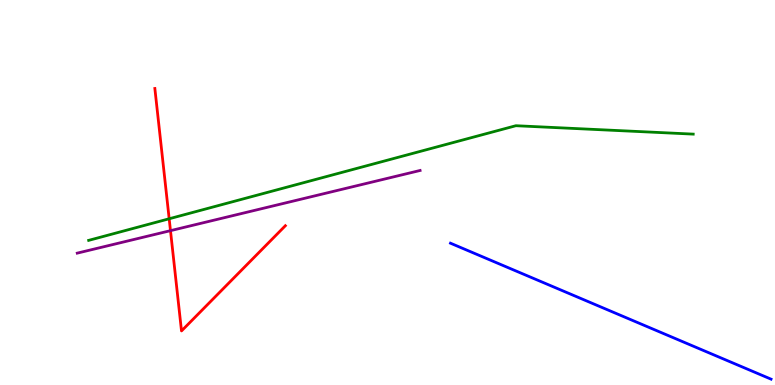[{'lines': ['blue', 'red'], 'intersections': []}, {'lines': ['green', 'red'], 'intersections': [{'x': 2.18, 'y': 4.32}]}, {'lines': ['purple', 'red'], 'intersections': [{'x': 2.2, 'y': 4.01}]}, {'lines': ['blue', 'green'], 'intersections': []}, {'lines': ['blue', 'purple'], 'intersections': []}, {'lines': ['green', 'purple'], 'intersections': []}]